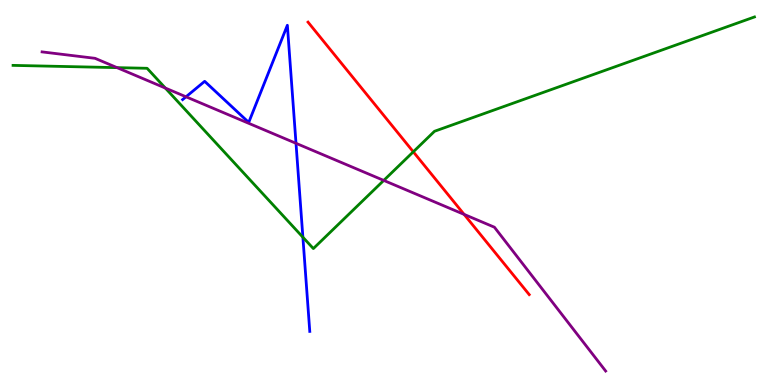[{'lines': ['blue', 'red'], 'intersections': []}, {'lines': ['green', 'red'], 'intersections': [{'x': 5.33, 'y': 6.06}]}, {'lines': ['purple', 'red'], 'intersections': [{'x': 5.99, 'y': 4.43}]}, {'lines': ['blue', 'green'], 'intersections': [{'x': 3.91, 'y': 3.84}]}, {'lines': ['blue', 'purple'], 'intersections': [{'x': 2.4, 'y': 7.49}, {'x': 3.82, 'y': 6.28}]}, {'lines': ['green', 'purple'], 'intersections': [{'x': 1.51, 'y': 8.24}, {'x': 2.13, 'y': 7.71}, {'x': 4.95, 'y': 5.31}]}]